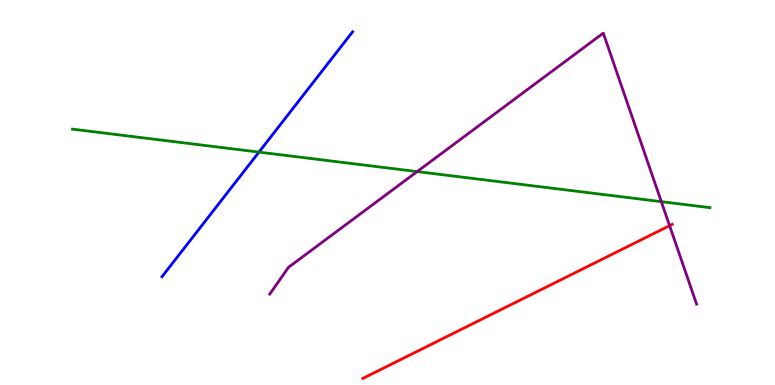[{'lines': ['blue', 'red'], 'intersections': []}, {'lines': ['green', 'red'], 'intersections': []}, {'lines': ['purple', 'red'], 'intersections': [{'x': 8.64, 'y': 4.14}]}, {'lines': ['blue', 'green'], 'intersections': [{'x': 3.34, 'y': 6.05}]}, {'lines': ['blue', 'purple'], 'intersections': []}, {'lines': ['green', 'purple'], 'intersections': [{'x': 5.38, 'y': 5.54}, {'x': 8.53, 'y': 4.76}]}]